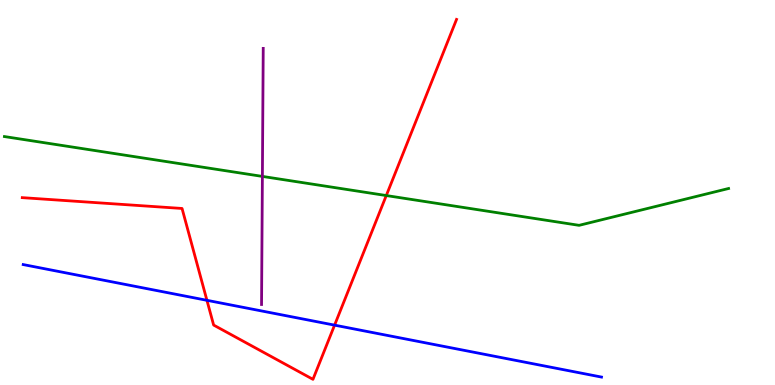[{'lines': ['blue', 'red'], 'intersections': [{'x': 2.67, 'y': 2.2}, {'x': 4.32, 'y': 1.55}]}, {'lines': ['green', 'red'], 'intersections': [{'x': 4.98, 'y': 4.92}]}, {'lines': ['purple', 'red'], 'intersections': []}, {'lines': ['blue', 'green'], 'intersections': []}, {'lines': ['blue', 'purple'], 'intersections': []}, {'lines': ['green', 'purple'], 'intersections': [{'x': 3.39, 'y': 5.42}]}]